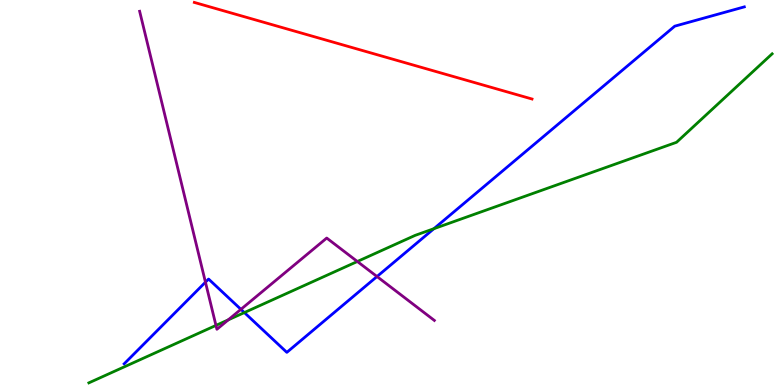[{'lines': ['blue', 'red'], 'intersections': []}, {'lines': ['green', 'red'], 'intersections': []}, {'lines': ['purple', 'red'], 'intersections': []}, {'lines': ['blue', 'green'], 'intersections': [{'x': 3.15, 'y': 1.88}, {'x': 5.6, 'y': 4.06}]}, {'lines': ['blue', 'purple'], 'intersections': [{'x': 2.65, 'y': 2.67}, {'x': 3.11, 'y': 1.97}, {'x': 4.86, 'y': 2.82}]}, {'lines': ['green', 'purple'], 'intersections': [{'x': 2.79, 'y': 1.55}, {'x': 2.95, 'y': 1.69}, {'x': 4.61, 'y': 3.21}]}]